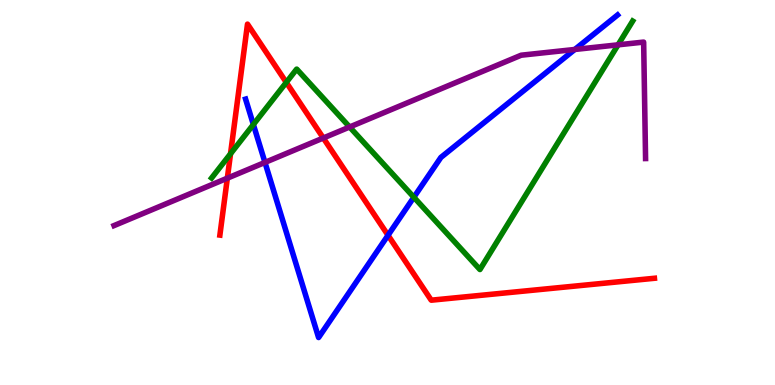[{'lines': ['blue', 'red'], 'intersections': [{'x': 5.01, 'y': 3.89}]}, {'lines': ['green', 'red'], 'intersections': [{'x': 2.97, 'y': 6.01}, {'x': 3.69, 'y': 7.86}]}, {'lines': ['purple', 'red'], 'intersections': [{'x': 2.93, 'y': 5.37}, {'x': 4.17, 'y': 6.42}]}, {'lines': ['blue', 'green'], 'intersections': [{'x': 3.27, 'y': 6.77}, {'x': 5.34, 'y': 4.88}]}, {'lines': ['blue', 'purple'], 'intersections': [{'x': 3.42, 'y': 5.78}, {'x': 7.42, 'y': 8.72}]}, {'lines': ['green', 'purple'], 'intersections': [{'x': 4.51, 'y': 6.7}, {'x': 7.98, 'y': 8.84}]}]